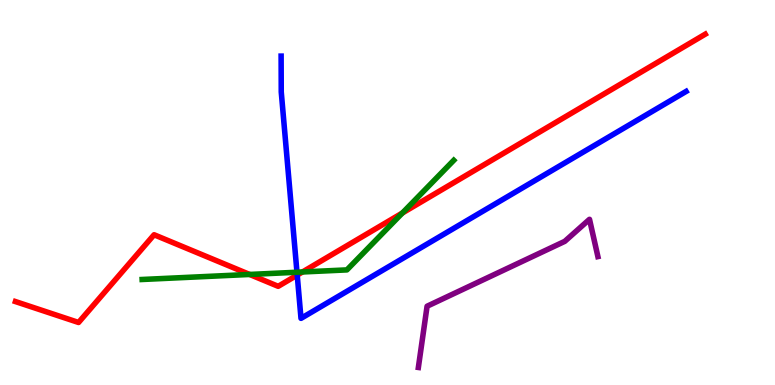[{'lines': ['blue', 'red'], 'intersections': [{'x': 3.84, 'y': 2.85}]}, {'lines': ['green', 'red'], 'intersections': [{'x': 3.22, 'y': 2.87}, {'x': 3.9, 'y': 2.94}, {'x': 5.19, 'y': 4.47}]}, {'lines': ['purple', 'red'], 'intersections': []}, {'lines': ['blue', 'green'], 'intersections': [{'x': 3.83, 'y': 2.93}]}, {'lines': ['blue', 'purple'], 'intersections': []}, {'lines': ['green', 'purple'], 'intersections': []}]